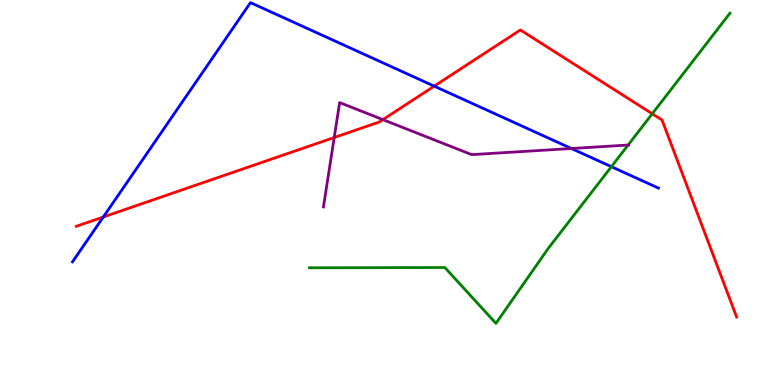[{'lines': ['blue', 'red'], 'intersections': [{'x': 1.33, 'y': 4.36}, {'x': 5.6, 'y': 7.76}]}, {'lines': ['green', 'red'], 'intersections': [{'x': 8.42, 'y': 7.04}]}, {'lines': ['purple', 'red'], 'intersections': [{'x': 4.31, 'y': 6.43}, {'x': 4.94, 'y': 6.89}]}, {'lines': ['blue', 'green'], 'intersections': [{'x': 7.89, 'y': 5.67}]}, {'lines': ['blue', 'purple'], 'intersections': [{'x': 7.37, 'y': 6.14}]}, {'lines': ['green', 'purple'], 'intersections': [{'x': 8.1, 'y': 6.23}]}]